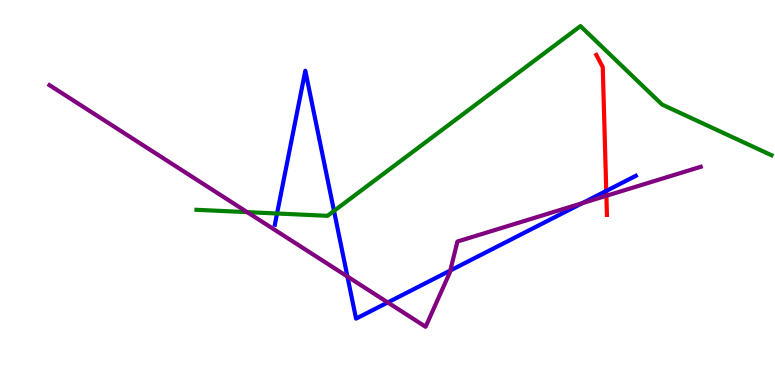[{'lines': ['blue', 'red'], 'intersections': [{'x': 7.82, 'y': 5.04}]}, {'lines': ['green', 'red'], 'intersections': []}, {'lines': ['purple', 'red'], 'intersections': [{'x': 7.82, 'y': 4.91}]}, {'lines': ['blue', 'green'], 'intersections': [{'x': 3.57, 'y': 4.45}, {'x': 4.31, 'y': 4.52}]}, {'lines': ['blue', 'purple'], 'intersections': [{'x': 4.48, 'y': 2.82}, {'x': 5.0, 'y': 2.14}, {'x': 5.81, 'y': 2.97}, {'x': 7.51, 'y': 4.72}]}, {'lines': ['green', 'purple'], 'intersections': [{'x': 3.19, 'y': 4.49}]}]